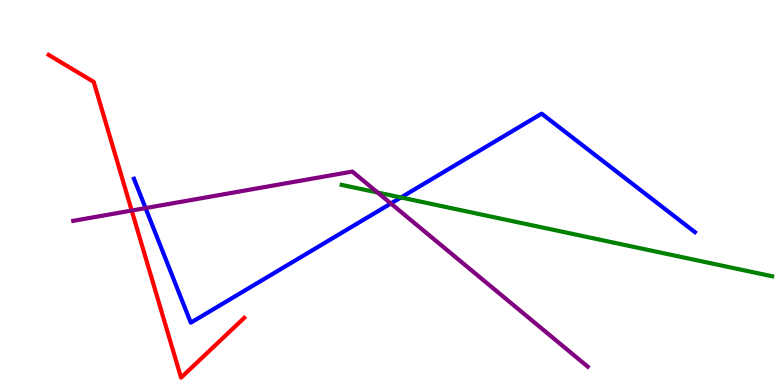[{'lines': ['blue', 'red'], 'intersections': []}, {'lines': ['green', 'red'], 'intersections': []}, {'lines': ['purple', 'red'], 'intersections': [{'x': 1.7, 'y': 4.53}]}, {'lines': ['blue', 'green'], 'intersections': [{'x': 5.17, 'y': 4.87}]}, {'lines': ['blue', 'purple'], 'intersections': [{'x': 1.88, 'y': 4.59}, {'x': 5.04, 'y': 4.71}]}, {'lines': ['green', 'purple'], 'intersections': [{'x': 4.87, 'y': 5.0}]}]